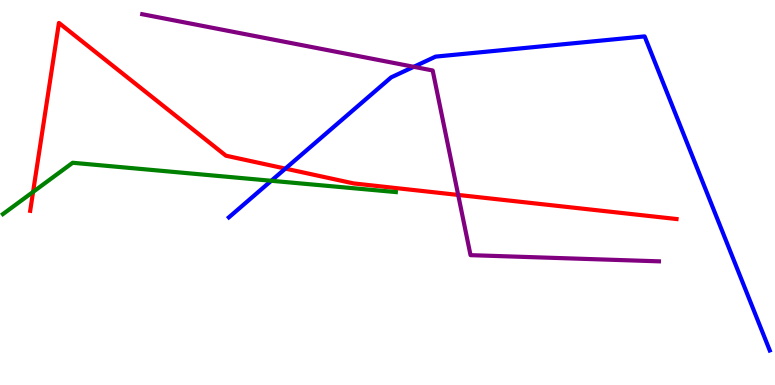[{'lines': ['blue', 'red'], 'intersections': [{'x': 3.68, 'y': 5.62}]}, {'lines': ['green', 'red'], 'intersections': [{'x': 0.427, 'y': 5.02}]}, {'lines': ['purple', 'red'], 'intersections': [{'x': 5.91, 'y': 4.94}]}, {'lines': ['blue', 'green'], 'intersections': [{'x': 3.5, 'y': 5.3}]}, {'lines': ['blue', 'purple'], 'intersections': [{'x': 5.34, 'y': 8.26}]}, {'lines': ['green', 'purple'], 'intersections': []}]